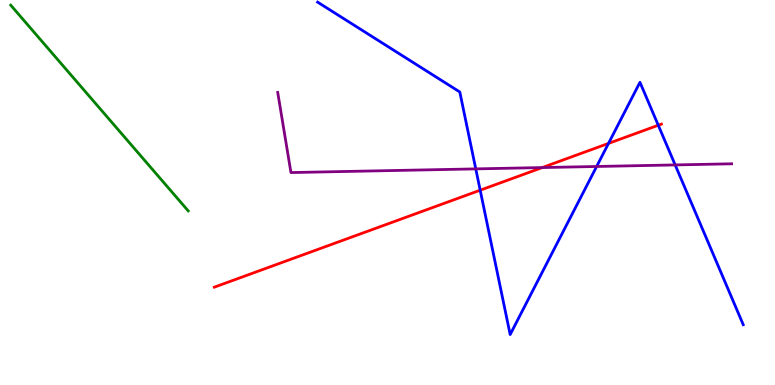[{'lines': ['blue', 'red'], 'intersections': [{'x': 6.2, 'y': 5.06}, {'x': 7.85, 'y': 6.28}, {'x': 8.49, 'y': 6.75}]}, {'lines': ['green', 'red'], 'intersections': []}, {'lines': ['purple', 'red'], 'intersections': [{'x': 7.0, 'y': 5.65}]}, {'lines': ['blue', 'green'], 'intersections': []}, {'lines': ['blue', 'purple'], 'intersections': [{'x': 6.14, 'y': 5.61}, {'x': 7.7, 'y': 5.68}, {'x': 8.71, 'y': 5.72}]}, {'lines': ['green', 'purple'], 'intersections': []}]